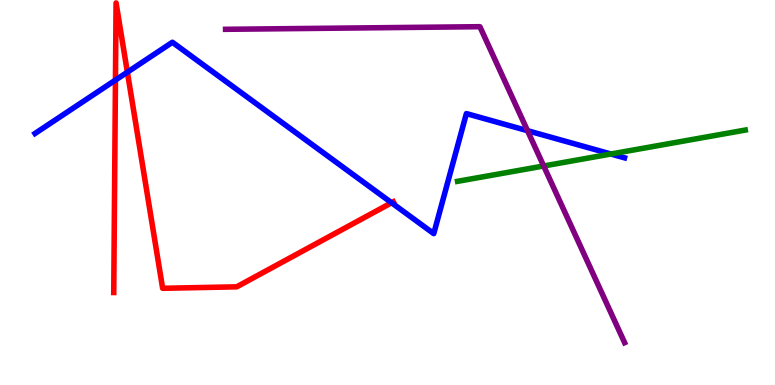[{'lines': ['blue', 'red'], 'intersections': [{'x': 1.49, 'y': 7.92}, {'x': 1.64, 'y': 8.13}, {'x': 5.05, 'y': 4.73}]}, {'lines': ['green', 'red'], 'intersections': []}, {'lines': ['purple', 'red'], 'intersections': []}, {'lines': ['blue', 'green'], 'intersections': [{'x': 7.88, 'y': 6.0}]}, {'lines': ['blue', 'purple'], 'intersections': [{'x': 6.81, 'y': 6.61}]}, {'lines': ['green', 'purple'], 'intersections': [{'x': 7.02, 'y': 5.69}]}]